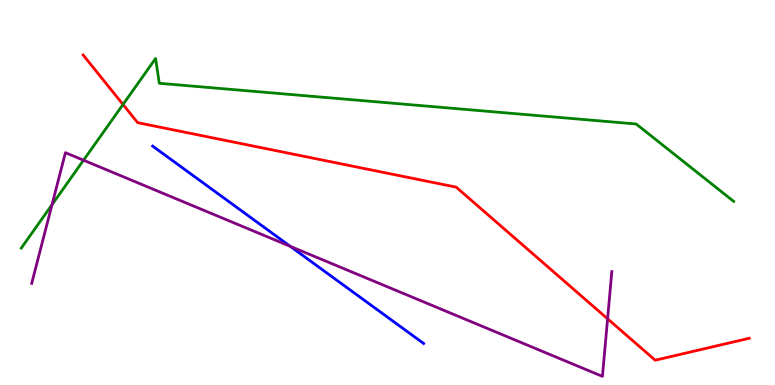[{'lines': ['blue', 'red'], 'intersections': []}, {'lines': ['green', 'red'], 'intersections': [{'x': 1.59, 'y': 7.29}]}, {'lines': ['purple', 'red'], 'intersections': [{'x': 7.84, 'y': 1.72}]}, {'lines': ['blue', 'green'], 'intersections': []}, {'lines': ['blue', 'purple'], 'intersections': [{'x': 3.75, 'y': 3.6}]}, {'lines': ['green', 'purple'], 'intersections': [{'x': 0.671, 'y': 4.68}, {'x': 1.08, 'y': 5.84}]}]